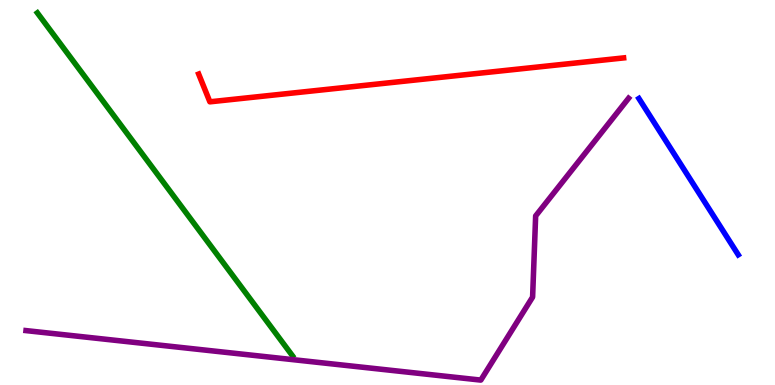[{'lines': ['blue', 'red'], 'intersections': []}, {'lines': ['green', 'red'], 'intersections': []}, {'lines': ['purple', 'red'], 'intersections': []}, {'lines': ['blue', 'green'], 'intersections': []}, {'lines': ['blue', 'purple'], 'intersections': []}, {'lines': ['green', 'purple'], 'intersections': []}]